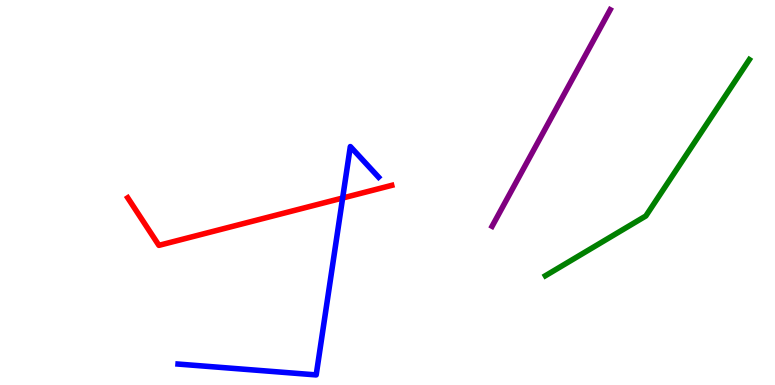[{'lines': ['blue', 'red'], 'intersections': [{'x': 4.42, 'y': 4.86}]}, {'lines': ['green', 'red'], 'intersections': []}, {'lines': ['purple', 'red'], 'intersections': []}, {'lines': ['blue', 'green'], 'intersections': []}, {'lines': ['blue', 'purple'], 'intersections': []}, {'lines': ['green', 'purple'], 'intersections': []}]